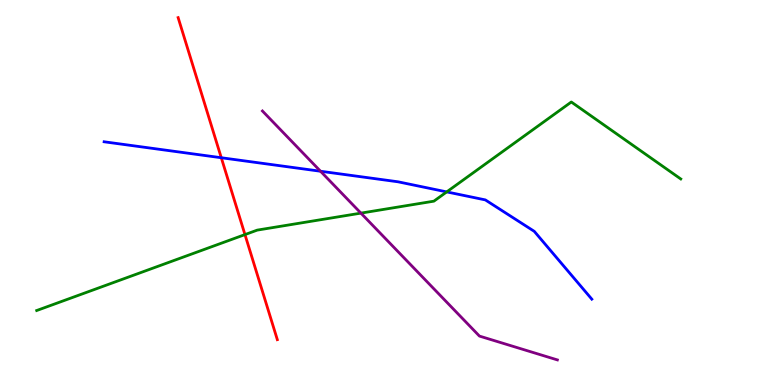[{'lines': ['blue', 'red'], 'intersections': [{'x': 2.86, 'y': 5.9}]}, {'lines': ['green', 'red'], 'intersections': [{'x': 3.16, 'y': 3.91}]}, {'lines': ['purple', 'red'], 'intersections': []}, {'lines': ['blue', 'green'], 'intersections': [{'x': 5.76, 'y': 5.02}]}, {'lines': ['blue', 'purple'], 'intersections': [{'x': 4.14, 'y': 5.55}]}, {'lines': ['green', 'purple'], 'intersections': [{'x': 4.66, 'y': 4.46}]}]